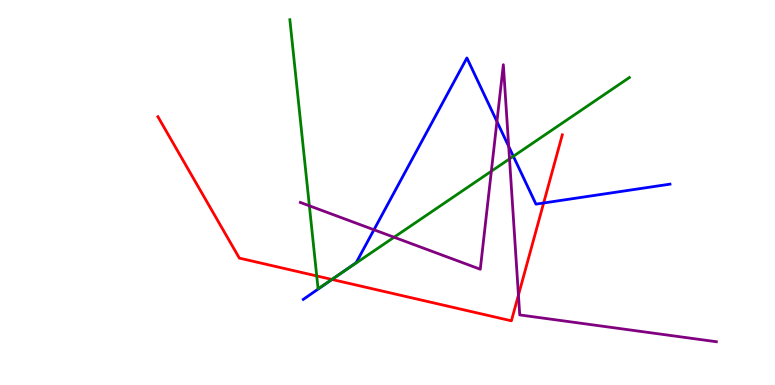[{'lines': ['blue', 'red'], 'intersections': [{'x': 4.28, 'y': 2.74}, {'x': 7.01, 'y': 4.73}]}, {'lines': ['green', 'red'], 'intersections': [{'x': 4.09, 'y': 2.83}, {'x': 4.28, 'y': 2.74}]}, {'lines': ['purple', 'red'], 'intersections': [{'x': 6.69, 'y': 2.34}]}, {'lines': ['blue', 'green'], 'intersections': [{'x': 4.36, 'y': 2.84}, {'x': 6.62, 'y': 5.94}]}, {'lines': ['blue', 'purple'], 'intersections': [{'x': 4.83, 'y': 4.03}, {'x': 6.41, 'y': 6.84}, {'x': 6.56, 'y': 6.2}]}, {'lines': ['green', 'purple'], 'intersections': [{'x': 3.99, 'y': 4.65}, {'x': 5.08, 'y': 3.84}, {'x': 6.34, 'y': 5.55}, {'x': 6.57, 'y': 5.87}]}]